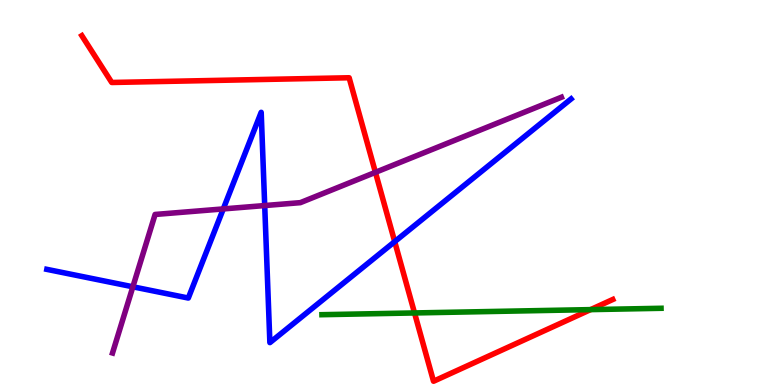[{'lines': ['blue', 'red'], 'intersections': [{'x': 5.09, 'y': 3.72}]}, {'lines': ['green', 'red'], 'intersections': [{'x': 5.35, 'y': 1.87}, {'x': 7.62, 'y': 1.96}]}, {'lines': ['purple', 'red'], 'intersections': [{'x': 4.84, 'y': 5.52}]}, {'lines': ['blue', 'green'], 'intersections': []}, {'lines': ['blue', 'purple'], 'intersections': [{'x': 1.71, 'y': 2.55}, {'x': 2.88, 'y': 4.57}, {'x': 3.42, 'y': 4.66}]}, {'lines': ['green', 'purple'], 'intersections': []}]